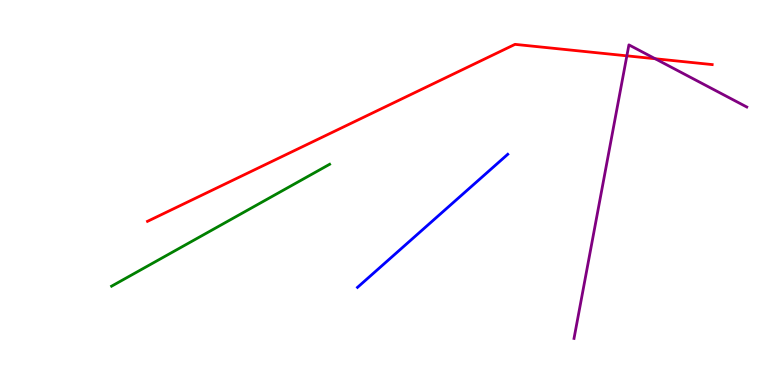[{'lines': ['blue', 'red'], 'intersections': []}, {'lines': ['green', 'red'], 'intersections': []}, {'lines': ['purple', 'red'], 'intersections': [{'x': 8.09, 'y': 8.55}, {'x': 8.45, 'y': 8.47}]}, {'lines': ['blue', 'green'], 'intersections': []}, {'lines': ['blue', 'purple'], 'intersections': []}, {'lines': ['green', 'purple'], 'intersections': []}]